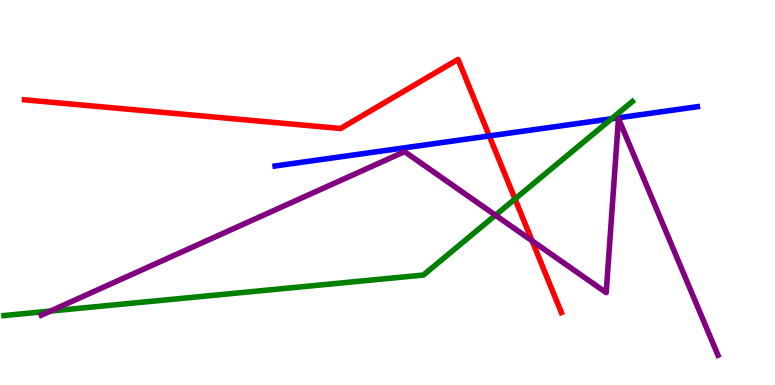[{'lines': ['blue', 'red'], 'intersections': [{'x': 6.31, 'y': 6.47}]}, {'lines': ['green', 'red'], 'intersections': [{'x': 6.65, 'y': 4.83}]}, {'lines': ['purple', 'red'], 'intersections': [{'x': 6.87, 'y': 3.74}]}, {'lines': ['blue', 'green'], 'intersections': [{'x': 7.89, 'y': 6.92}]}, {'lines': ['blue', 'purple'], 'intersections': []}, {'lines': ['green', 'purple'], 'intersections': [{'x': 0.651, 'y': 1.92}, {'x': 6.39, 'y': 4.41}]}]